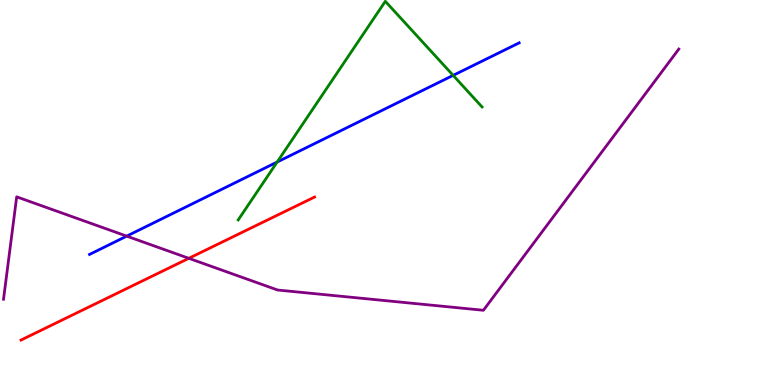[{'lines': ['blue', 'red'], 'intersections': []}, {'lines': ['green', 'red'], 'intersections': []}, {'lines': ['purple', 'red'], 'intersections': [{'x': 2.44, 'y': 3.29}]}, {'lines': ['blue', 'green'], 'intersections': [{'x': 3.58, 'y': 5.79}, {'x': 5.85, 'y': 8.04}]}, {'lines': ['blue', 'purple'], 'intersections': [{'x': 1.63, 'y': 3.87}]}, {'lines': ['green', 'purple'], 'intersections': []}]